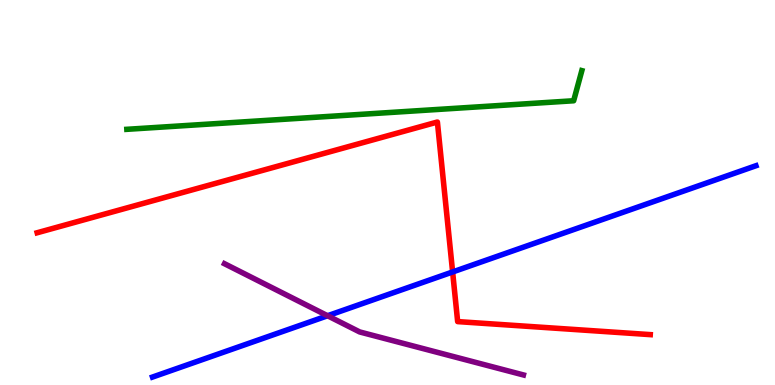[{'lines': ['blue', 'red'], 'intersections': [{'x': 5.84, 'y': 2.94}]}, {'lines': ['green', 'red'], 'intersections': []}, {'lines': ['purple', 'red'], 'intersections': []}, {'lines': ['blue', 'green'], 'intersections': []}, {'lines': ['blue', 'purple'], 'intersections': [{'x': 4.23, 'y': 1.8}]}, {'lines': ['green', 'purple'], 'intersections': []}]